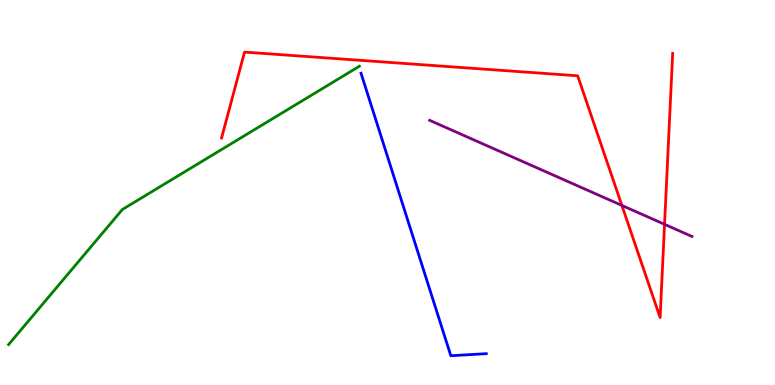[{'lines': ['blue', 'red'], 'intersections': []}, {'lines': ['green', 'red'], 'intersections': []}, {'lines': ['purple', 'red'], 'intersections': [{'x': 8.02, 'y': 4.66}, {'x': 8.57, 'y': 4.17}]}, {'lines': ['blue', 'green'], 'intersections': []}, {'lines': ['blue', 'purple'], 'intersections': []}, {'lines': ['green', 'purple'], 'intersections': []}]